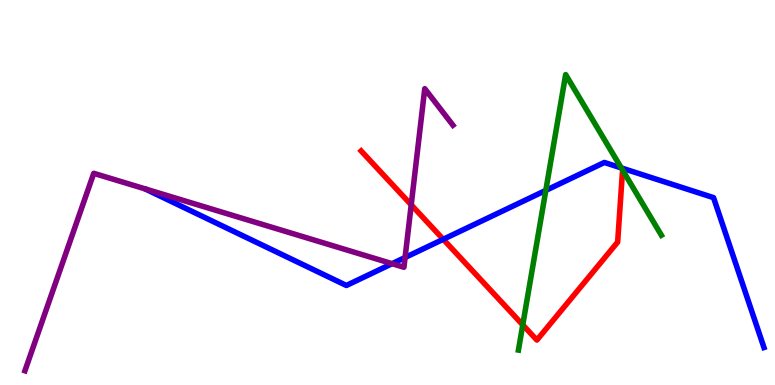[{'lines': ['blue', 'red'], 'intersections': [{'x': 5.72, 'y': 3.78}]}, {'lines': ['green', 'red'], 'intersections': [{'x': 6.75, 'y': 1.56}]}, {'lines': ['purple', 'red'], 'intersections': [{'x': 5.31, 'y': 4.68}]}, {'lines': ['blue', 'green'], 'intersections': [{'x': 7.04, 'y': 5.05}, {'x': 8.02, 'y': 5.64}]}, {'lines': ['blue', 'purple'], 'intersections': [{'x': 5.06, 'y': 3.15}, {'x': 5.23, 'y': 3.31}]}, {'lines': ['green', 'purple'], 'intersections': []}]